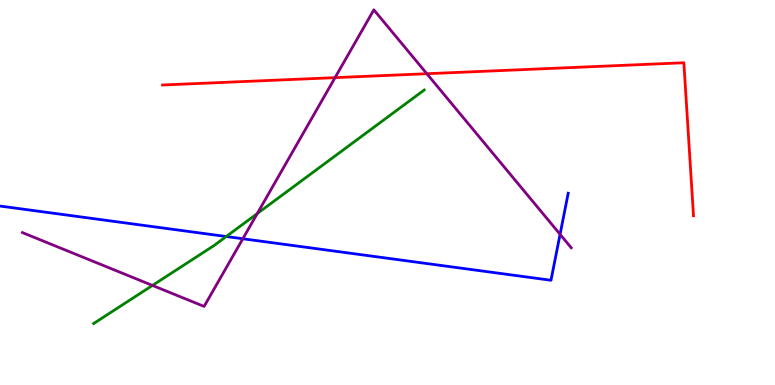[{'lines': ['blue', 'red'], 'intersections': []}, {'lines': ['green', 'red'], 'intersections': []}, {'lines': ['purple', 'red'], 'intersections': [{'x': 4.32, 'y': 7.98}, {'x': 5.51, 'y': 8.09}]}, {'lines': ['blue', 'green'], 'intersections': [{'x': 2.92, 'y': 3.86}]}, {'lines': ['blue', 'purple'], 'intersections': [{'x': 3.13, 'y': 3.8}, {'x': 7.23, 'y': 3.91}]}, {'lines': ['green', 'purple'], 'intersections': [{'x': 1.97, 'y': 2.59}, {'x': 3.32, 'y': 4.45}]}]